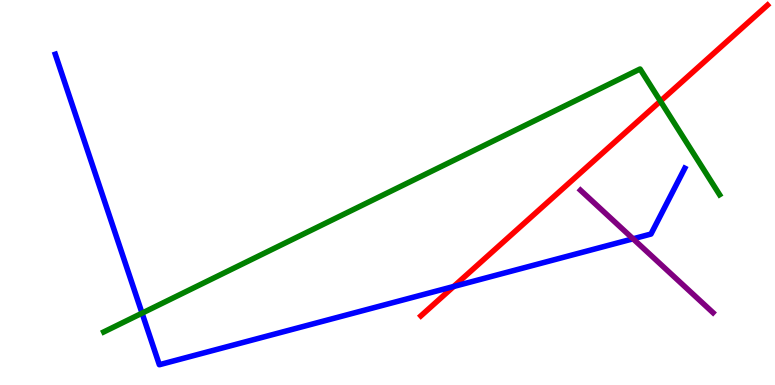[{'lines': ['blue', 'red'], 'intersections': [{'x': 5.85, 'y': 2.56}]}, {'lines': ['green', 'red'], 'intersections': [{'x': 8.52, 'y': 7.37}]}, {'lines': ['purple', 'red'], 'intersections': []}, {'lines': ['blue', 'green'], 'intersections': [{'x': 1.83, 'y': 1.87}]}, {'lines': ['blue', 'purple'], 'intersections': [{'x': 8.17, 'y': 3.8}]}, {'lines': ['green', 'purple'], 'intersections': []}]